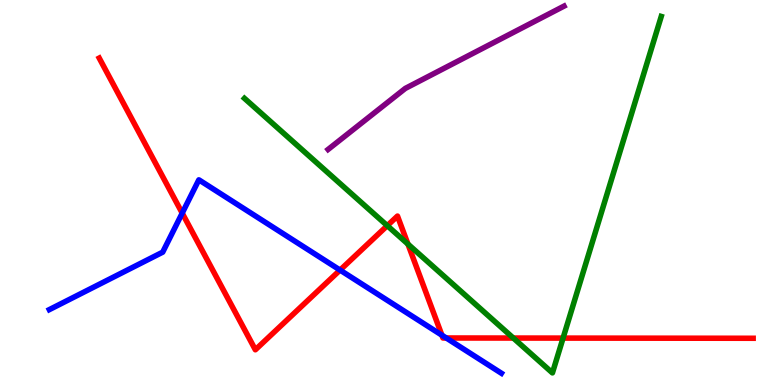[{'lines': ['blue', 'red'], 'intersections': [{'x': 2.35, 'y': 4.46}, {'x': 4.39, 'y': 2.98}, {'x': 5.7, 'y': 1.29}, {'x': 5.76, 'y': 1.22}]}, {'lines': ['green', 'red'], 'intersections': [{'x': 5.0, 'y': 4.14}, {'x': 5.26, 'y': 3.66}, {'x': 6.62, 'y': 1.22}, {'x': 7.27, 'y': 1.22}]}, {'lines': ['purple', 'red'], 'intersections': []}, {'lines': ['blue', 'green'], 'intersections': []}, {'lines': ['blue', 'purple'], 'intersections': []}, {'lines': ['green', 'purple'], 'intersections': []}]